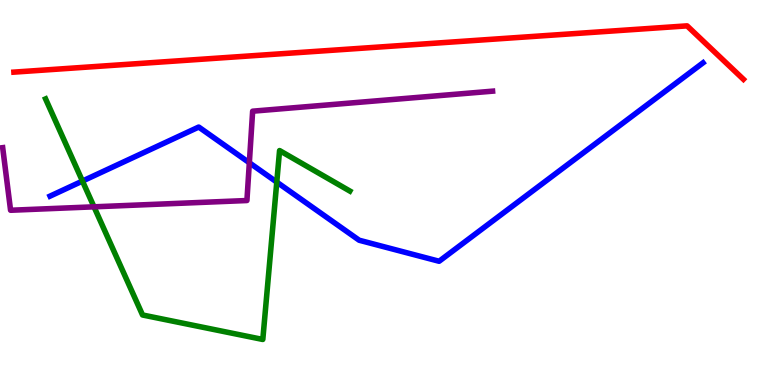[{'lines': ['blue', 'red'], 'intersections': []}, {'lines': ['green', 'red'], 'intersections': []}, {'lines': ['purple', 'red'], 'intersections': []}, {'lines': ['blue', 'green'], 'intersections': [{'x': 1.06, 'y': 5.3}, {'x': 3.57, 'y': 5.27}]}, {'lines': ['blue', 'purple'], 'intersections': [{'x': 3.22, 'y': 5.77}]}, {'lines': ['green', 'purple'], 'intersections': [{'x': 1.21, 'y': 4.63}]}]